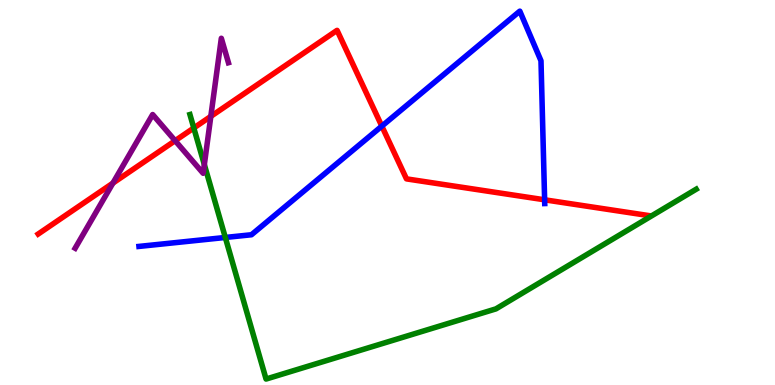[{'lines': ['blue', 'red'], 'intersections': [{'x': 4.93, 'y': 6.72}, {'x': 7.03, 'y': 4.81}]}, {'lines': ['green', 'red'], 'intersections': [{'x': 2.5, 'y': 6.68}]}, {'lines': ['purple', 'red'], 'intersections': [{'x': 1.46, 'y': 5.24}, {'x': 2.26, 'y': 6.35}, {'x': 2.72, 'y': 6.98}]}, {'lines': ['blue', 'green'], 'intersections': [{'x': 2.91, 'y': 3.83}]}, {'lines': ['blue', 'purple'], 'intersections': []}, {'lines': ['green', 'purple'], 'intersections': [{'x': 2.64, 'y': 5.72}]}]